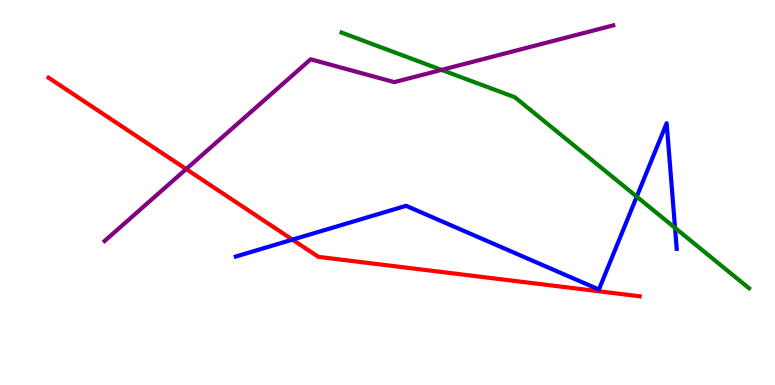[{'lines': ['blue', 'red'], 'intersections': [{'x': 3.77, 'y': 3.78}]}, {'lines': ['green', 'red'], 'intersections': []}, {'lines': ['purple', 'red'], 'intersections': [{'x': 2.4, 'y': 5.61}]}, {'lines': ['blue', 'green'], 'intersections': [{'x': 8.22, 'y': 4.89}, {'x': 8.71, 'y': 4.08}]}, {'lines': ['blue', 'purple'], 'intersections': []}, {'lines': ['green', 'purple'], 'intersections': [{'x': 5.7, 'y': 8.18}]}]